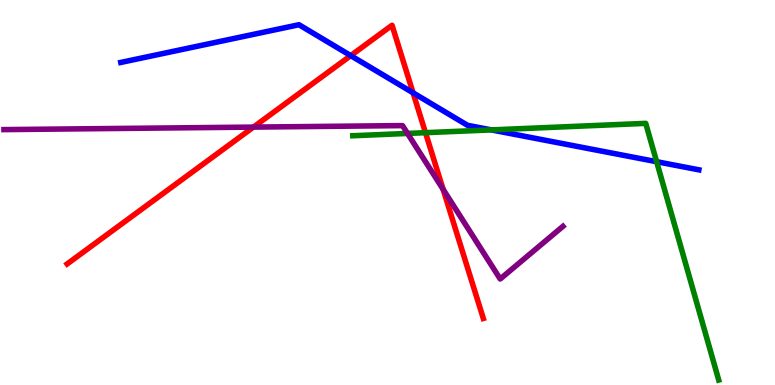[{'lines': ['blue', 'red'], 'intersections': [{'x': 4.53, 'y': 8.56}, {'x': 5.33, 'y': 7.59}]}, {'lines': ['green', 'red'], 'intersections': [{'x': 5.49, 'y': 6.55}]}, {'lines': ['purple', 'red'], 'intersections': [{'x': 3.27, 'y': 6.7}, {'x': 5.72, 'y': 5.08}]}, {'lines': ['blue', 'green'], 'intersections': [{'x': 6.34, 'y': 6.63}, {'x': 8.47, 'y': 5.8}]}, {'lines': ['blue', 'purple'], 'intersections': []}, {'lines': ['green', 'purple'], 'intersections': [{'x': 5.26, 'y': 6.53}]}]